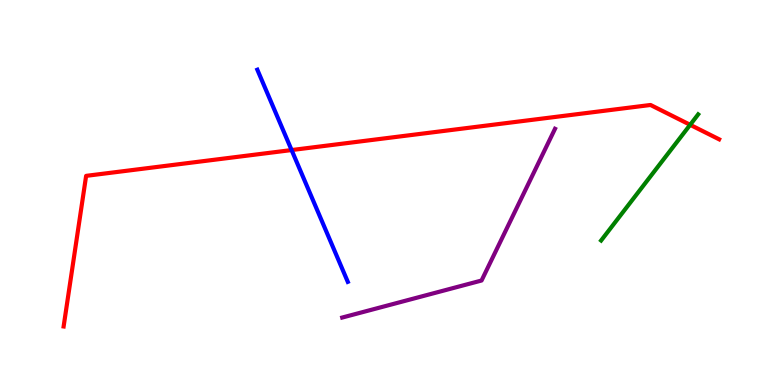[{'lines': ['blue', 'red'], 'intersections': [{'x': 3.76, 'y': 6.1}]}, {'lines': ['green', 'red'], 'intersections': [{'x': 8.91, 'y': 6.76}]}, {'lines': ['purple', 'red'], 'intersections': []}, {'lines': ['blue', 'green'], 'intersections': []}, {'lines': ['blue', 'purple'], 'intersections': []}, {'lines': ['green', 'purple'], 'intersections': []}]